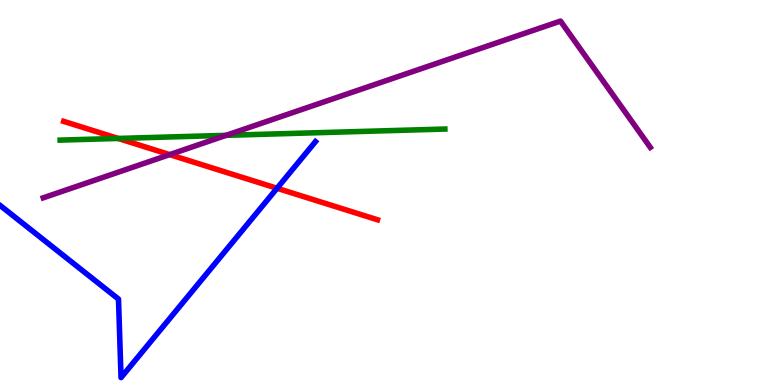[{'lines': ['blue', 'red'], 'intersections': [{'x': 3.57, 'y': 5.11}]}, {'lines': ['green', 'red'], 'intersections': [{'x': 1.52, 'y': 6.4}]}, {'lines': ['purple', 'red'], 'intersections': [{'x': 2.19, 'y': 5.98}]}, {'lines': ['blue', 'green'], 'intersections': []}, {'lines': ['blue', 'purple'], 'intersections': []}, {'lines': ['green', 'purple'], 'intersections': [{'x': 2.92, 'y': 6.48}]}]